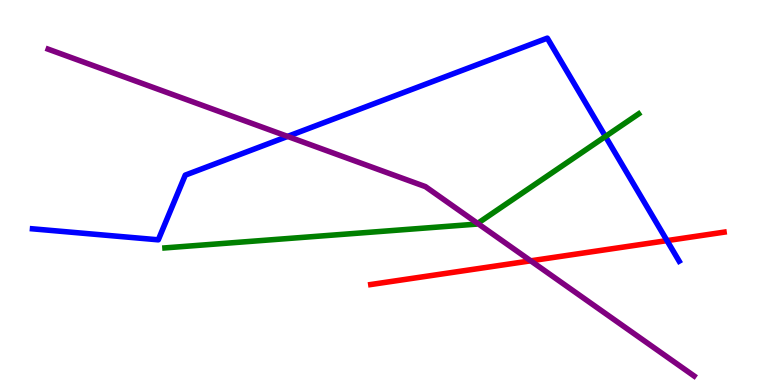[{'lines': ['blue', 'red'], 'intersections': [{'x': 8.61, 'y': 3.75}]}, {'lines': ['green', 'red'], 'intersections': []}, {'lines': ['purple', 'red'], 'intersections': [{'x': 6.85, 'y': 3.23}]}, {'lines': ['blue', 'green'], 'intersections': [{'x': 7.81, 'y': 6.46}]}, {'lines': ['blue', 'purple'], 'intersections': [{'x': 3.71, 'y': 6.46}]}, {'lines': ['green', 'purple'], 'intersections': [{'x': 6.16, 'y': 4.2}]}]